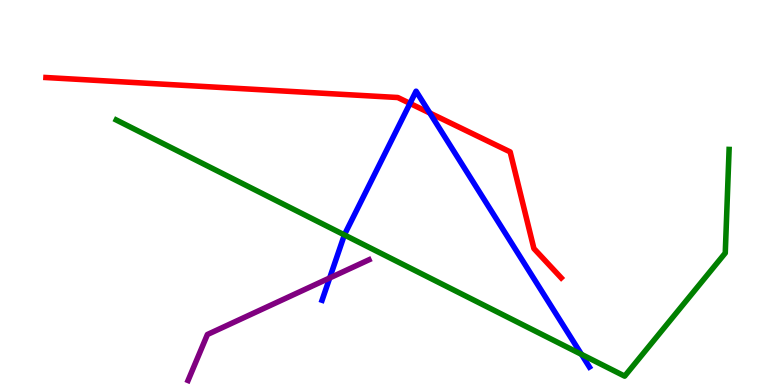[{'lines': ['blue', 'red'], 'intersections': [{'x': 5.29, 'y': 7.31}, {'x': 5.55, 'y': 7.06}]}, {'lines': ['green', 'red'], 'intersections': []}, {'lines': ['purple', 'red'], 'intersections': []}, {'lines': ['blue', 'green'], 'intersections': [{'x': 4.44, 'y': 3.9}, {'x': 7.5, 'y': 0.796}]}, {'lines': ['blue', 'purple'], 'intersections': [{'x': 4.25, 'y': 2.78}]}, {'lines': ['green', 'purple'], 'intersections': []}]